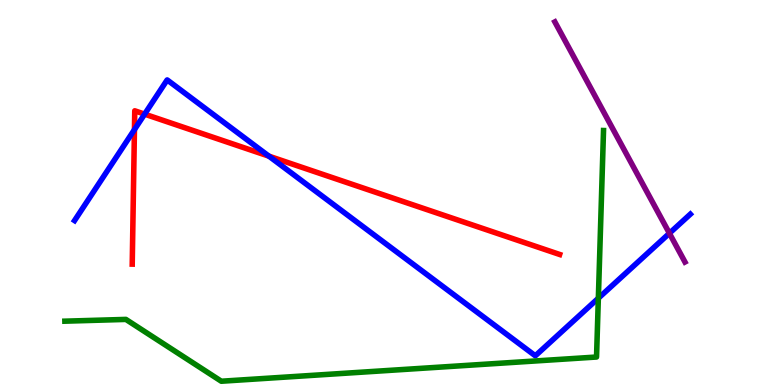[{'lines': ['blue', 'red'], 'intersections': [{'x': 1.73, 'y': 6.63}, {'x': 1.87, 'y': 7.04}, {'x': 3.47, 'y': 5.94}]}, {'lines': ['green', 'red'], 'intersections': []}, {'lines': ['purple', 'red'], 'intersections': []}, {'lines': ['blue', 'green'], 'intersections': [{'x': 7.72, 'y': 2.25}]}, {'lines': ['blue', 'purple'], 'intersections': [{'x': 8.64, 'y': 3.94}]}, {'lines': ['green', 'purple'], 'intersections': []}]